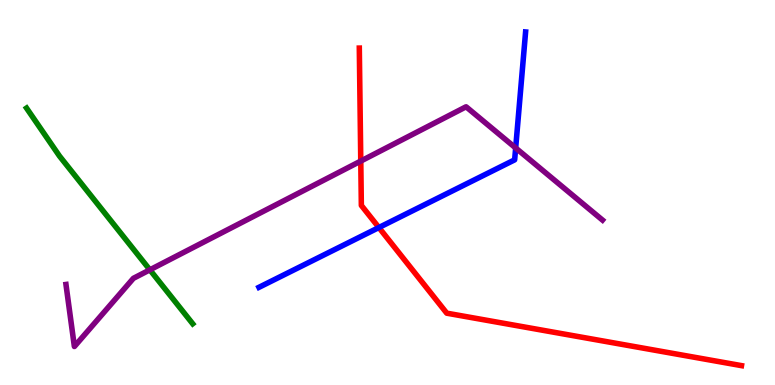[{'lines': ['blue', 'red'], 'intersections': [{'x': 4.89, 'y': 4.09}]}, {'lines': ['green', 'red'], 'intersections': []}, {'lines': ['purple', 'red'], 'intersections': [{'x': 4.66, 'y': 5.82}]}, {'lines': ['blue', 'green'], 'intersections': []}, {'lines': ['blue', 'purple'], 'intersections': [{'x': 6.65, 'y': 6.16}]}, {'lines': ['green', 'purple'], 'intersections': [{'x': 1.93, 'y': 2.99}]}]